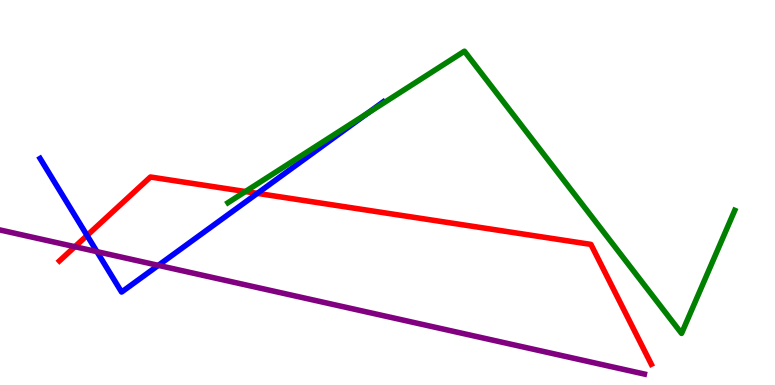[{'lines': ['blue', 'red'], 'intersections': [{'x': 1.12, 'y': 3.88}, {'x': 3.32, 'y': 4.98}]}, {'lines': ['green', 'red'], 'intersections': [{'x': 3.17, 'y': 5.02}]}, {'lines': ['purple', 'red'], 'intersections': [{'x': 0.966, 'y': 3.59}]}, {'lines': ['blue', 'green'], 'intersections': [{'x': 4.74, 'y': 7.05}]}, {'lines': ['blue', 'purple'], 'intersections': [{'x': 1.25, 'y': 3.46}, {'x': 2.04, 'y': 3.11}]}, {'lines': ['green', 'purple'], 'intersections': []}]